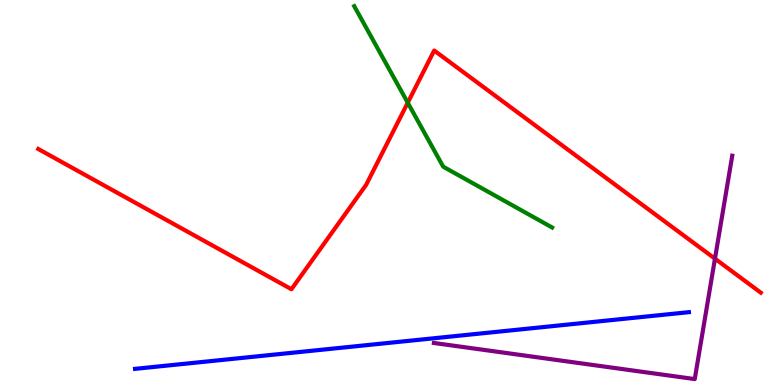[{'lines': ['blue', 'red'], 'intersections': []}, {'lines': ['green', 'red'], 'intersections': [{'x': 5.26, 'y': 7.33}]}, {'lines': ['purple', 'red'], 'intersections': [{'x': 9.23, 'y': 3.28}]}, {'lines': ['blue', 'green'], 'intersections': []}, {'lines': ['blue', 'purple'], 'intersections': []}, {'lines': ['green', 'purple'], 'intersections': []}]